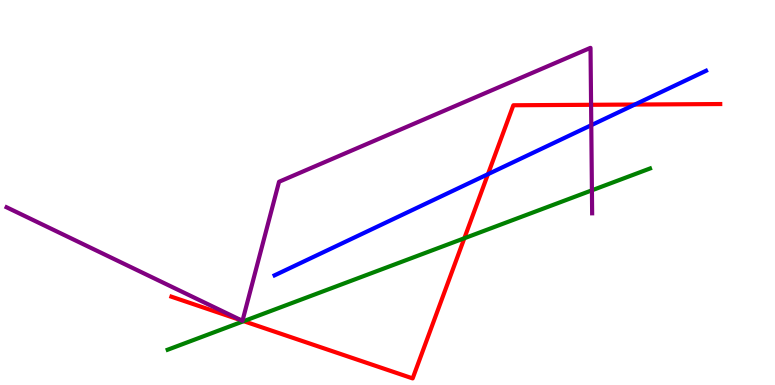[{'lines': ['blue', 'red'], 'intersections': [{'x': 6.3, 'y': 5.48}, {'x': 8.19, 'y': 7.28}]}, {'lines': ['green', 'red'], 'intersections': [{'x': 3.14, 'y': 1.66}, {'x': 5.99, 'y': 3.81}]}, {'lines': ['purple', 'red'], 'intersections': [{'x': 3.12, 'y': 1.67}, {'x': 3.13, 'y': 1.67}, {'x': 7.63, 'y': 7.28}]}, {'lines': ['blue', 'green'], 'intersections': []}, {'lines': ['blue', 'purple'], 'intersections': [{'x': 7.63, 'y': 6.75}]}, {'lines': ['green', 'purple'], 'intersections': [{'x': 7.64, 'y': 5.06}]}]